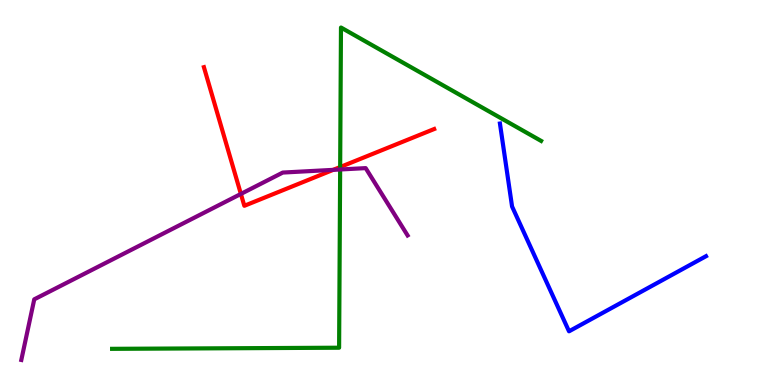[{'lines': ['blue', 'red'], 'intersections': []}, {'lines': ['green', 'red'], 'intersections': [{'x': 4.39, 'y': 5.66}]}, {'lines': ['purple', 'red'], 'intersections': [{'x': 3.11, 'y': 4.96}, {'x': 4.3, 'y': 5.59}]}, {'lines': ['blue', 'green'], 'intersections': []}, {'lines': ['blue', 'purple'], 'intersections': []}, {'lines': ['green', 'purple'], 'intersections': [{'x': 4.39, 'y': 5.6}]}]